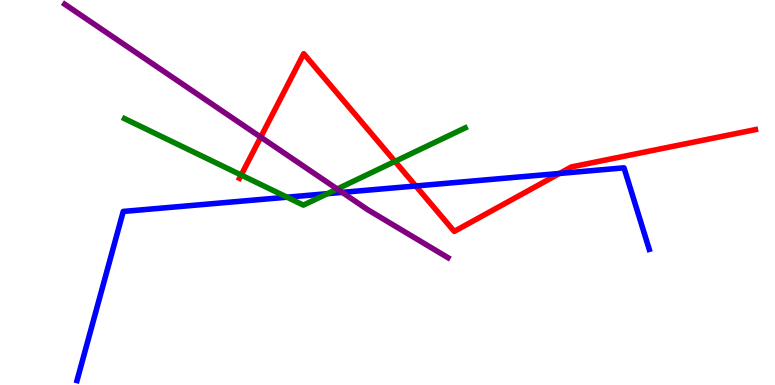[{'lines': ['blue', 'red'], 'intersections': [{'x': 5.36, 'y': 5.17}, {'x': 7.22, 'y': 5.49}]}, {'lines': ['green', 'red'], 'intersections': [{'x': 3.11, 'y': 5.45}, {'x': 5.1, 'y': 5.81}]}, {'lines': ['purple', 'red'], 'intersections': [{'x': 3.36, 'y': 6.44}]}, {'lines': ['blue', 'green'], 'intersections': [{'x': 3.7, 'y': 4.88}, {'x': 4.22, 'y': 4.97}]}, {'lines': ['blue', 'purple'], 'intersections': [{'x': 4.42, 'y': 5.0}]}, {'lines': ['green', 'purple'], 'intersections': [{'x': 4.35, 'y': 5.09}]}]